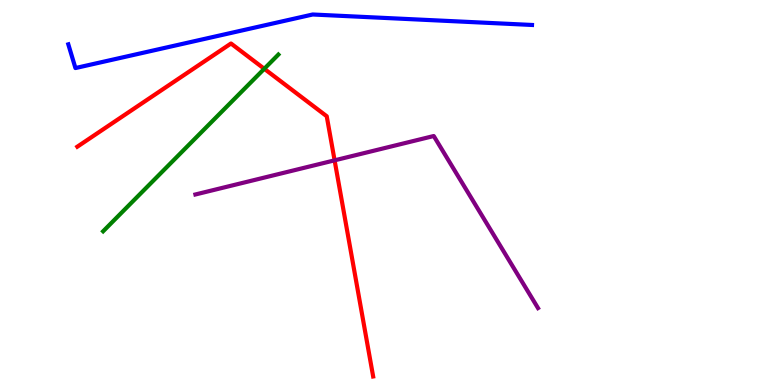[{'lines': ['blue', 'red'], 'intersections': []}, {'lines': ['green', 'red'], 'intersections': [{'x': 3.41, 'y': 8.21}]}, {'lines': ['purple', 'red'], 'intersections': [{'x': 4.32, 'y': 5.84}]}, {'lines': ['blue', 'green'], 'intersections': []}, {'lines': ['blue', 'purple'], 'intersections': []}, {'lines': ['green', 'purple'], 'intersections': []}]